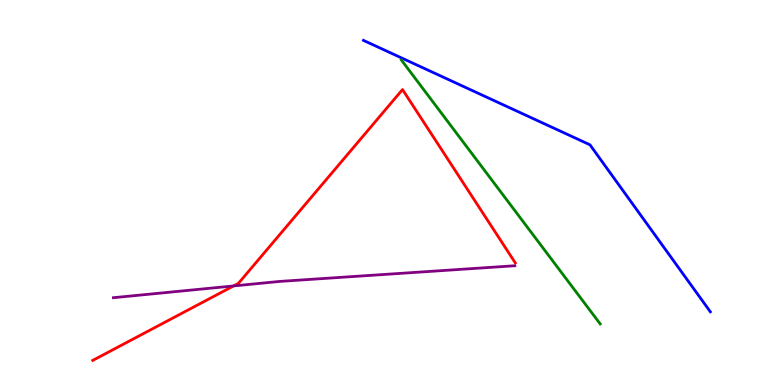[{'lines': ['blue', 'red'], 'intersections': []}, {'lines': ['green', 'red'], 'intersections': []}, {'lines': ['purple', 'red'], 'intersections': [{'x': 3.01, 'y': 2.57}]}, {'lines': ['blue', 'green'], 'intersections': []}, {'lines': ['blue', 'purple'], 'intersections': []}, {'lines': ['green', 'purple'], 'intersections': []}]